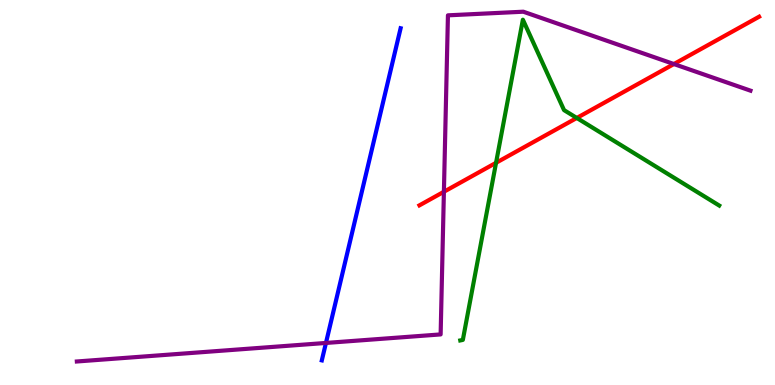[{'lines': ['blue', 'red'], 'intersections': []}, {'lines': ['green', 'red'], 'intersections': [{'x': 6.4, 'y': 5.77}, {'x': 7.44, 'y': 6.94}]}, {'lines': ['purple', 'red'], 'intersections': [{'x': 5.73, 'y': 5.02}, {'x': 8.7, 'y': 8.34}]}, {'lines': ['blue', 'green'], 'intersections': []}, {'lines': ['blue', 'purple'], 'intersections': [{'x': 4.21, 'y': 1.09}]}, {'lines': ['green', 'purple'], 'intersections': []}]